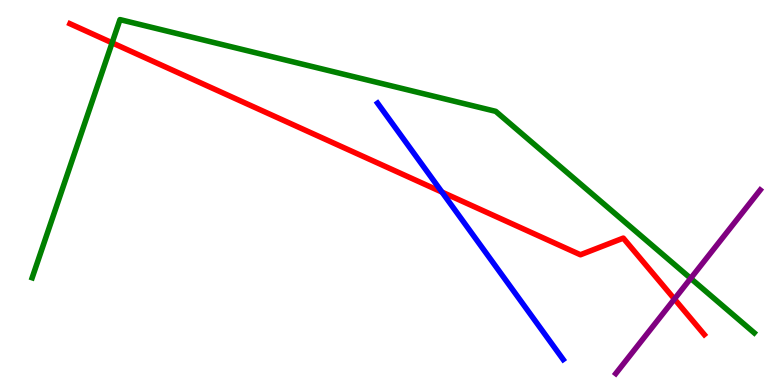[{'lines': ['blue', 'red'], 'intersections': [{'x': 5.7, 'y': 5.01}]}, {'lines': ['green', 'red'], 'intersections': [{'x': 1.45, 'y': 8.89}]}, {'lines': ['purple', 'red'], 'intersections': [{'x': 8.7, 'y': 2.23}]}, {'lines': ['blue', 'green'], 'intersections': []}, {'lines': ['blue', 'purple'], 'intersections': []}, {'lines': ['green', 'purple'], 'intersections': [{'x': 8.91, 'y': 2.77}]}]